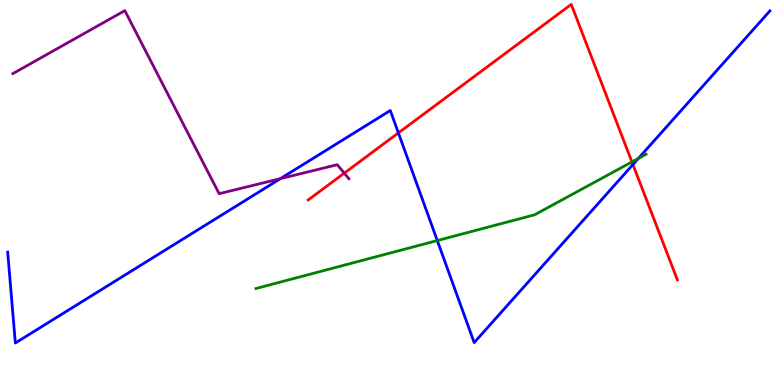[{'lines': ['blue', 'red'], 'intersections': [{'x': 5.14, 'y': 6.55}, {'x': 8.17, 'y': 5.73}]}, {'lines': ['green', 'red'], 'intersections': [{'x': 8.15, 'y': 5.79}]}, {'lines': ['purple', 'red'], 'intersections': [{'x': 4.44, 'y': 5.5}]}, {'lines': ['blue', 'green'], 'intersections': [{'x': 5.64, 'y': 3.75}, {'x': 8.24, 'y': 5.89}]}, {'lines': ['blue', 'purple'], 'intersections': [{'x': 3.62, 'y': 5.36}]}, {'lines': ['green', 'purple'], 'intersections': []}]